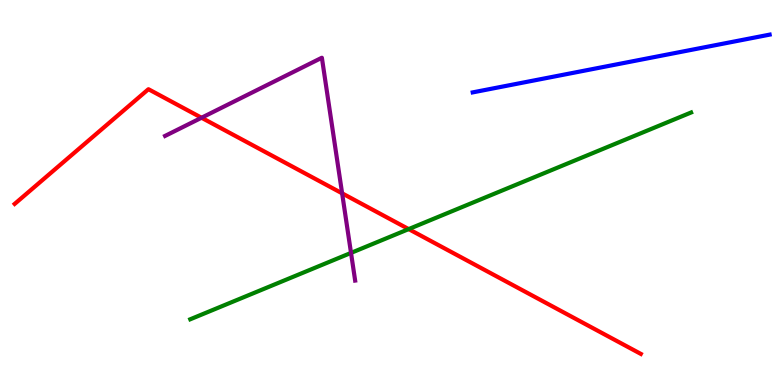[{'lines': ['blue', 'red'], 'intersections': []}, {'lines': ['green', 'red'], 'intersections': [{'x': 5.27, 'y': 4.05}]}, {'lines': ['purple', 'red'], 'intersections': [{'x': 2.6, 'y': 6.94}, {'x': 4.41, 'y': 4.98}]}, {'lines': ['blue', 'green'], 'intersections': []}, {'lines': ['blue', 'purple'], 'intersections': []}, {'lines': ['green', 'purple'], 'intersections': [{'x': 4.53, 'y': 3.43}]}]